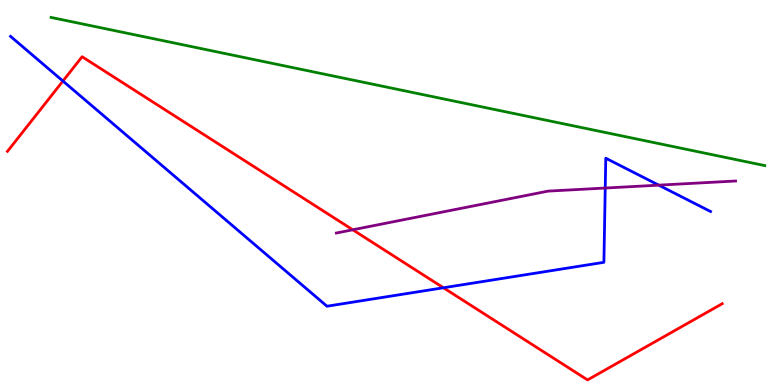[{'lines': ['blue', 'red'], 'intersections': [{'x': 0.812, 'y': 7.9}, {'x': 5.72, 'y': 2.53}]}, {'lines': ['green', 'red'], 'intersections': []}, {'lines': ['purple', 'red'], 'intersections': [{'x': 4.55, 'y': 4.03}]}, {'lines': ['blue', 'green'], 'intersections': []}, {'lines': ['blue', 'purple'], 'intersections': [{'x': 7.81, 'y': 5.12}, {'x': 8.5, 'y': 5.19}]}, {'lines': ['green', 'purple'], 'intersections': []}]